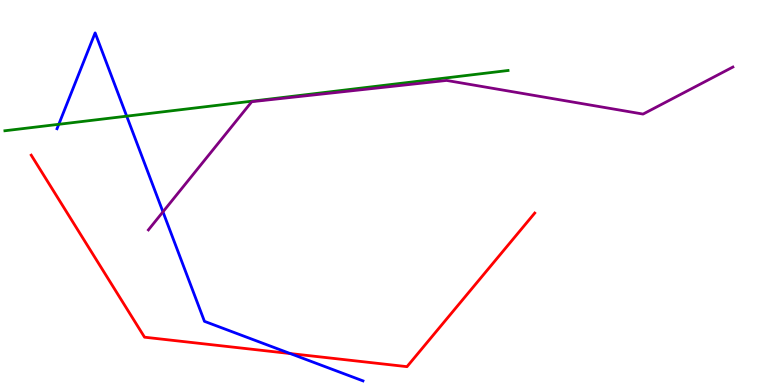[{'lines': ['blue', 'red'], 'intersections': [{'x': 3.74, 'y': 0.817}]}, {'lines': ['green', 'red'], 'intersections': []}, {'lines': ['purple', 'red'], 'intersections': []}, {'lines': ['blue', 'green'], 'intersections': [{'x': 0.759, 'y': 6.77}, {'x': 1.63, 'y': 6.98}]}, {'lines': ['blue', 'purple'], 'intersections': [{'x': 2.1, 'y': 4.5}]}, {'lines': ['green', 'purple'], 'intersections': []}]